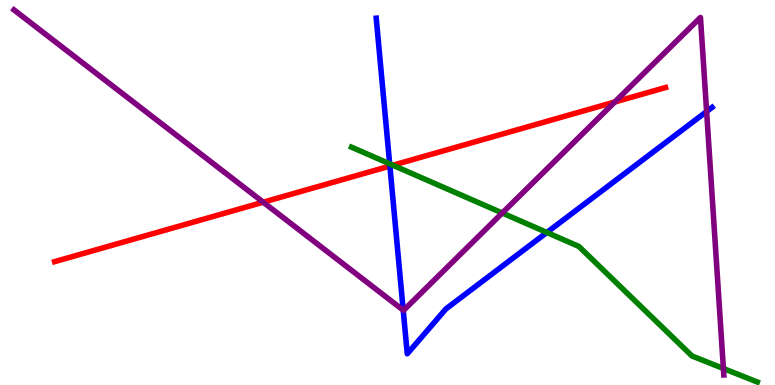[{'lines': ['blue', 'red'], 'intersections': [{'x': 5.03, 'y': 5.69}]}, {'lines': ['green', 'red'], 'intersections': [{'x': 5.07, 'y': 5.71}]}, {'lines': ['purple', 'red'], 'intersections': [{'x': 3.4, 'y': 4.75}, {'x': 7.93, 'y': 7.35}]}, {'lines': ['blue', 'green'], 'intersections': [{'x': 5.03, 'y': 5.74}, {'x': 7.06, 'y': 3.96}]}, {'lines': ['blue', 'purple'], 'intersections': [{'x': 5.2, 'y': 1.94}, {'x': 9.12, 'y': 7.1}]}, {'lines': ['green', 'purple'], 'intersections': [{'x': 6.48, 'y': 4.47}, {'x': 9.33, 'y': 0.429}]}]